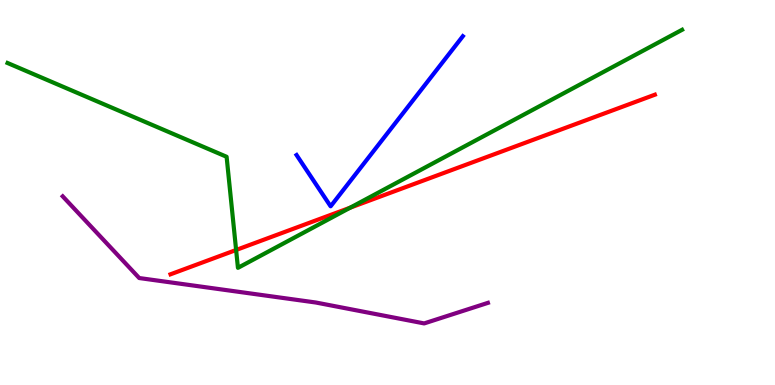[{'lines': ['blue', 'red'], 'intersections': []}, {'lines': ['green', 'red'], 'intersections': [{'x': 3.05, 'y': 3.51}, {'x': 4.52, 'y': 4.61}]}, {'lines': ['purple', 'red'], 'intersections': []}, {'lines': ['blue', 'green'], 'intersections': []}, {'lines': ['blue', 'purple'], 'intersections': []}, {'lines': ['green', 'purple'], 'intersections': []}]